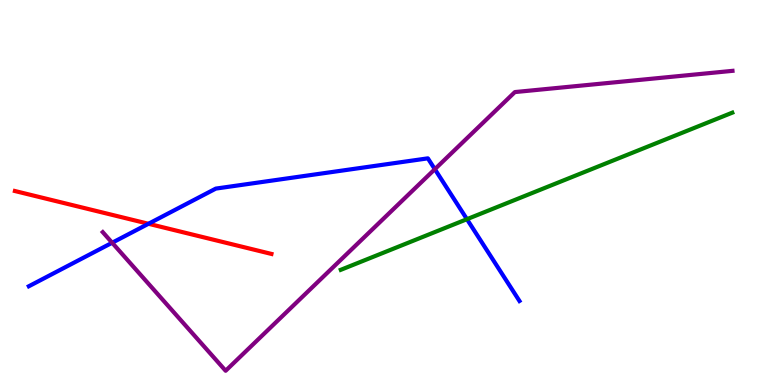[{'lines': ['blue', 'red'], 'intersections': [{'x': 1.92, 'y': 4.19}]}, {'lines': ['green', 'red'], 'intersections': []}, {'lines': ['purple', 'red'], 'intersections': []}, {'lines': ['blue', 'green'], 'intersections': [{'x': 6.03, 'y': 4.31}]}, {'lines': ['blue', 'purple'], 'intersections': [{'x': 1.45, 'y': 3.7}, {'x': 5.61, 'y': 5.61}]}, {'lines': ['green', 'purple'], 'intersections': []}]